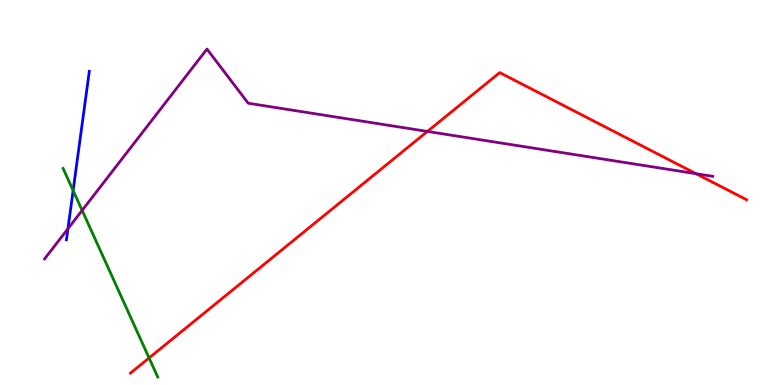[{'lines': ['blue', 'red'], 'intersections': []}, {'lines': ['green', 'red'], 'intersections': [{'x': 1.92, 'y': 0.702}]}, {'lines': ['purple', 'red'], 'intersections': [{'x': 5.52, 'y': 6.59}, {'x': 8.98, 'y': 5.49}]}, {'lines': ['blue', 'green'], 'intersections': [{'x': 0.944, 'y': 5.05}]}, {'lines': ['blue', 'purple'], 'intersections': [{'x': 0.877, 'y': 4.06}]}, {'lines': ['green', 'purple'], 'intersections': [{'x': 1.06, 'y': 4.54}]}]